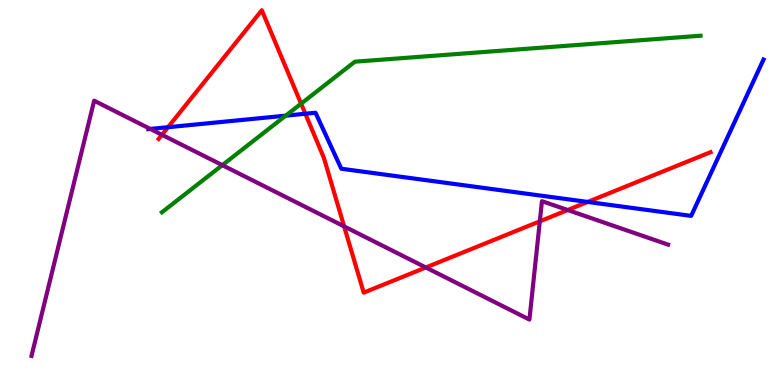[{'lines': ['blue', 'red'], 'intersections': [{'x': 2.17, 'y': 6.7}, {'x': 3.94, 'y': 7.05}, {'x': 7.58, 'y': 4.75}]}, {'lines': ['green', 'red'], 'intersections': [{'x': 3.89, 'y': 7.31}]}, {'lines': ['purple', 'red'], 'intersections': [{'x': 2.09, 'y': 6.5}, {'x': 4.44, 'y': 4.12}, {'x': 5.49, 'y': 3.05}, {'x': 6.97, 'y': 4.25}, {'x': 7.33, 'y': 4.54}]}, {'lines': ['blue', 'green'], 'intersections': [{'x': 3.69, 'y': 7.0}]}, {'lines': ['blue', 'purple'], 'intersections': [{'x': 1.94, 'y': 6.65}]}, {'lines': ['green', 'purple'], 'intersections': [{'x': 2.87, 'y': 5.71}]}]